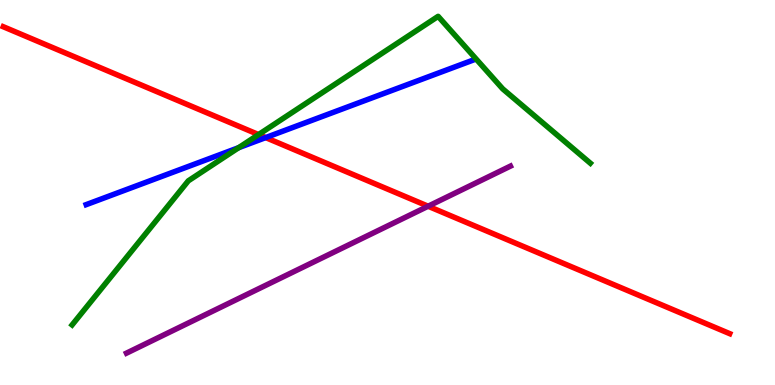[{'lines': ['blue', 'red'], 'intersections': [{'x': 3.43, 'y': 6.43}]}, {'lines': ['green', 'red'], 'intersections': [{'x': 3.34, 'y': 6.5}]}, {'lines': ['purple', 'red'], 'intersections': [{'x': 5.52, 'y': 4.64}]}, {'lines': ['blue', 'green'], 'intersections': [{'x': 3.08, 'y': 6.16}]}, {'lines': ['blue', 'purple'], 'intersections': []}, {'lines': ['green', 'purple'], 'intersections': []}]